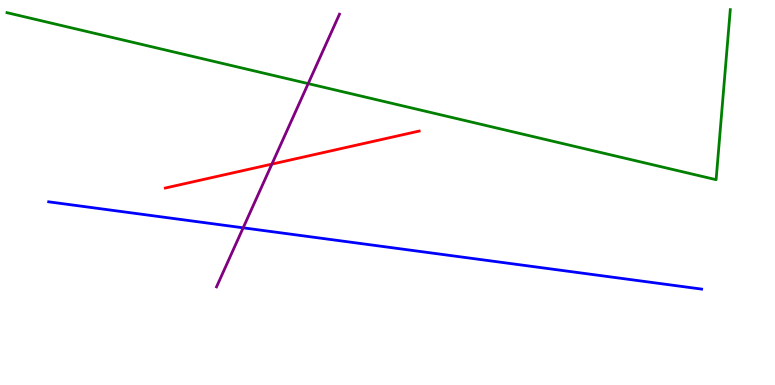[{'lines': ['blue', 'red'], 'intersections': []}, {'lines': ['green', 'red'], 'intersections': []}, {'lines': ['purple', 'red'], 'intersections': [{'x': 3.51, 'y': 5.74}]}, {'lines': ['blue', 'green'], 'intersections': []}, {'lines': ['blue', 'purple'], 'intersections': [{'x': 3.14, 'y': 4.08}]}, {'lines': ['green', 'purple'], 'intersections': [{'x': 3.98, 'y': 7.83}]}]